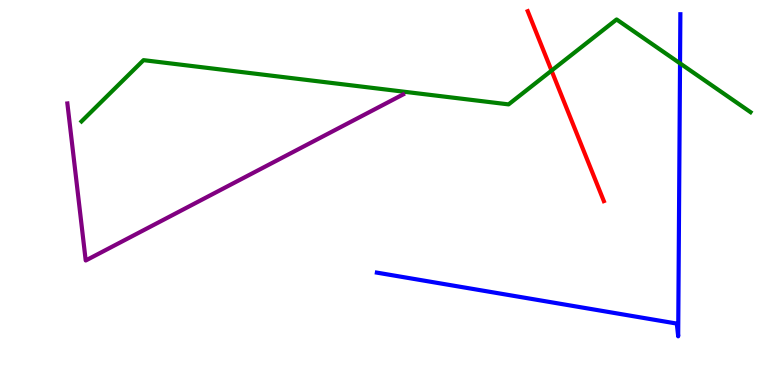[{'lines': ['blue', 'red'], 'intersections': []}, {'lines': ['green', 'red'], 'intersections': [{'x': 7.12, 'y': 8.17}]}, {'lines': ['purple', 'red'], 'intersections': []}, {'lines': ['blue', 'green'], 'intersections': [{'x': 8.77, 'y': 8.35}]}, {'lines': ['blue', 'purple'], 'intersections': []}, {'lines': ['green', 'purple'], 'intersections': []}]